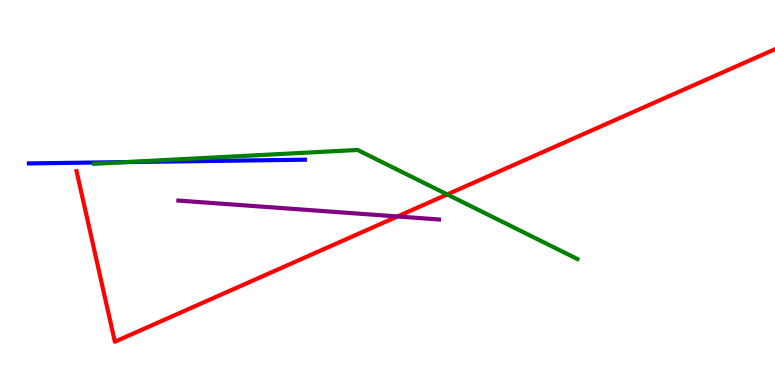[{'lines': ['blue', 'red'], 'intersections': []}, {'lines': ['green', 'red'], 'intersections': [{'x': 5.77, 'y': 4.95}]}, {'lines': ['purple', 'red'], 'intersections': [{'x': 5.13, 'y': 4.38}]}, {'lines': ['blue', 'green'], 'intersections': [{'x': 1.63, 'y': 5.79}]}, {'lines': ['blue', 'purple'], 'intersections': []}, {'lines': ['green', 'purple'], 'intersections': []}]